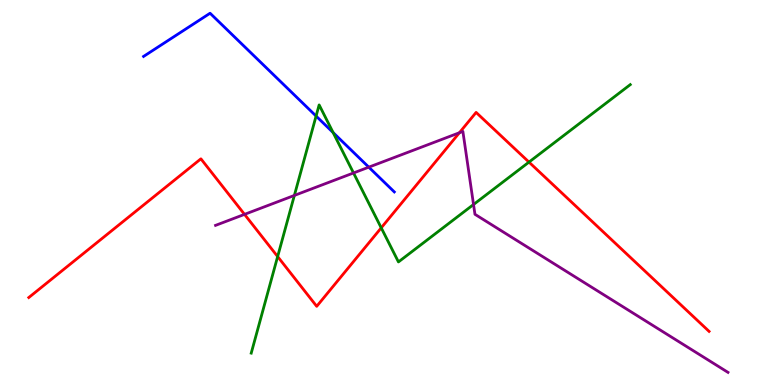[{'lines': ['blue', 'red'], 'intersections': []}, {'lines': ['green', 'red'], 'intersections': [{'x': 3.58, 'y': 3.34}, {'x': 4.92, 'y': 4.08}, {'x': 6.83, 'y': 5.79}]}, {'lines': ['purple', 'red'], 'intersections': [{'x': 3.16, 'y': 4.43}, {'x': 5.93, 'y': 6.55}]}, {'lines': ['blue', 'green'], 'intersections': [{'x': 4.08, 'y': 6.99}, {'x': 4.3, 'y': 6.56}]}, {'lines': ['blue', 'purple'], 'intersections': [{'x': 4.76, 'y': 5.66}]}, {'lines': ['green', 'purple'], 'intersections': [{'x': 3.8, 'y': 4.92}, {'x': 4.56, 'y': 5.51}, {'x': 6.11, 'y': 4.69}]}]